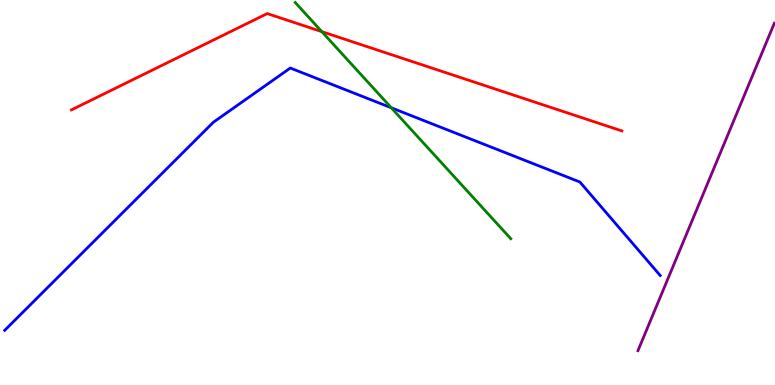[{'lines': ['blue', 'red'], 'intersections': []}, {'lines': ['green', 'red'], 'intersections': [{'x': 4.15, 'y': 9.18}]}, {'lines': ['purple', 'red'], 'intersections': []}, {'lines': ['blue', 'green'], 'intersections': [{'x': 5.05, 'y': 7.2}]}, {'lines': ['blue', 'purple'], 'intersections': []}, {'lines': ['green', 'purple'], 'intersections': []}]